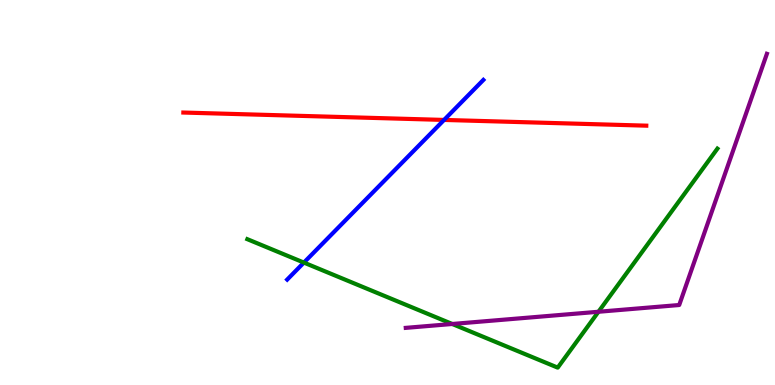[{'lines': ['blue', 'red'], 'intersections': [{'x': 5.73, 'y': 6.88}]}, {'lines': ['green', 'red'], 'intersections': []}, {'lines': ['purple', 'red'], 'intersections': []}, {'lines': ['blue', 'green'], 'intersections': [{'x': 3.92, 'y': 3.18}]}, {'lines': ['blue', 'purple'], 'intersections': []}, {'lines': ['green', 'purple'], 'intersections': [{'x': 5.84, 'y': 1.58}, {'x': 7.72, 'y': 1.9}]}]